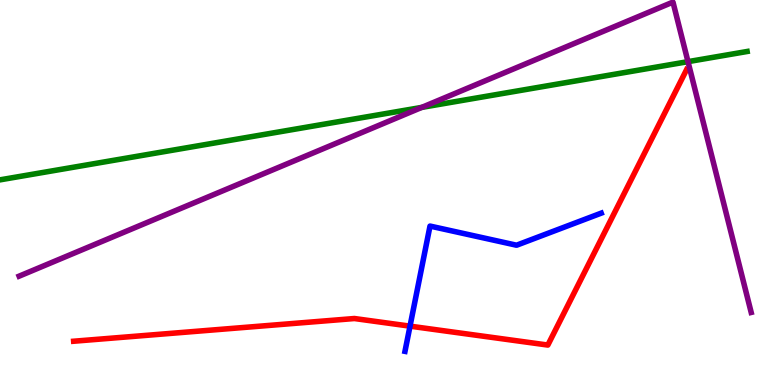[{'lines': ['blue', 'red'], 'intersections': [{'x': 5.29, 'y': 1.53}]}, {'lines': ['green', 'red'], 'intersections': []}, {'lines': ['purple', 'red'], 'intersections': []}, {'lines': ['blue', 'green'], 'intersections': []}, {'lines': ['blue', 'purple'], 'intersections': []}, {'lines': ['green', 'purple'], 'intersections': [{'x': 5.44, 'y': 7.21}, {'x': 8.88, 'y': 8.4}]}]